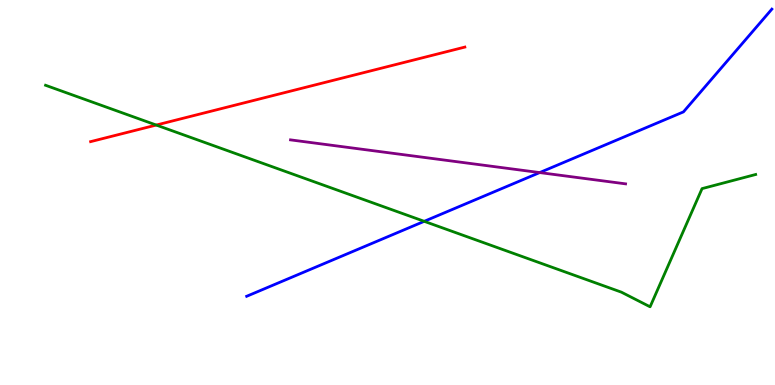[{'lines': ['blue', 'red'], 'intersections': []}, {'lines': ['green', 'red'], 'intersections': [{'x': 2.02, 'y': 6.75}]}, {'lines': ['purple', 'red'], 'intersections': []}, {'lines': ['blue', 'green'], 'intersections': [{'x': 5.47, 'y': 4.25}]}, {'lines': ['blue', 'purple'], 'intersections': [{'x': 6.96, 'y': 5.52}]}, {'lines': ['green', 'purple'], 'intersections': []}]